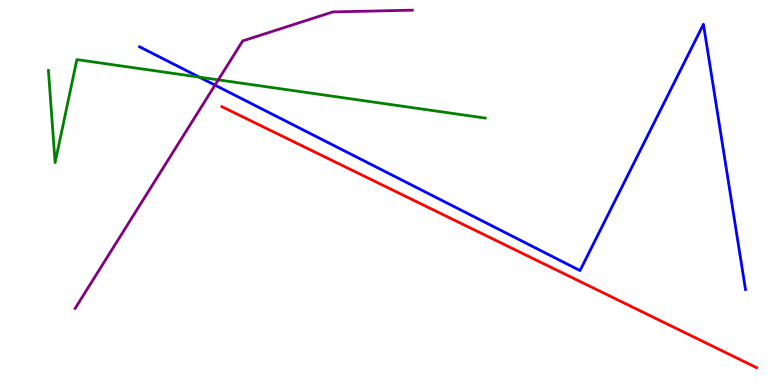[{'lines': ['blue', 'red'], 'intersections': []}, {'lines': ['green', 'red'], 'intersections': []}, {'lines': ['purple', 'red'], 'intersections': []}, {'lines': ['blue', 'green'], 'intersections': [{'x': 2.57, 'y': 8.0}]}, {'lines': ['blue', 'purple'], 'intersections': [{'x': 2.77, 'y': 7.79}]}, {'lines': ['green', 'purple'], 'intersections': [{'x': 2.82, 'y': 7.93}]}]